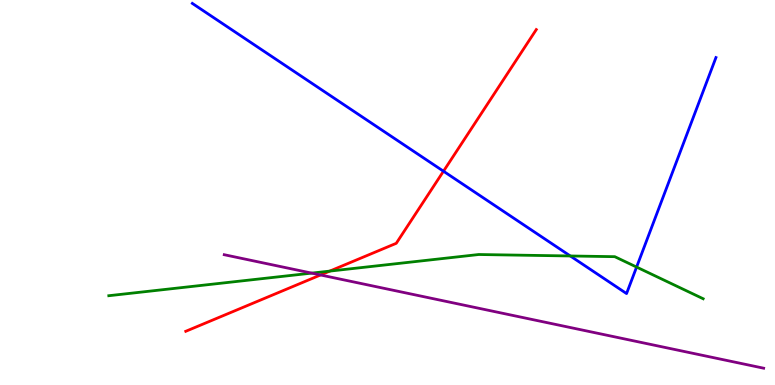[{'lines': ['blue', 'red'], 'intersections': [{'x': 5.72, 'y': 5.55}]}, {'lines': ['green', 'red'], 'intersections': [{'x': 4.25, 'y': 2.96}]}, {'lines': ['purple', 'red'], 'intersections': [{'x': 4.14, 'y': 2.86}]}, {'lines': ['blue', 'green'], 'intersections': [{'x': 7.36, 'y': 3.35}, {'x': 8.21, 'y': 3.06}]}, {'lines': ['blue', 'purple'], 'intersections': []}, {'lines': ['green', 'purple'], 'intersections': [{'x': 4.02, 'y': 2.91}]}]